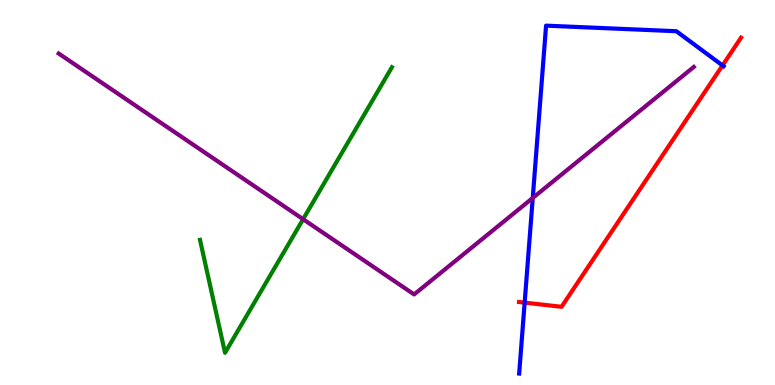[{'lines': ['blue', 'red'], 'intersections': [{'x': 6.77, 'y': 2.14}, {'x': 9.32, 'y': 8.3}]}, {'lines': ['green', 'red'], 'intersections': []}, {'lines': ['purple', 'red'], 'intersections': []}, {'lines': ['blue', 'green'], 'intersections': []}, {'lines': ['blue', 'purple'], 'intersections': [{'x': 6.87, 'y': 4.86}]}, {'lines': ['green', 'purple'], 'intersections': [{'x': 3.91, 'y': 4.31}]}]